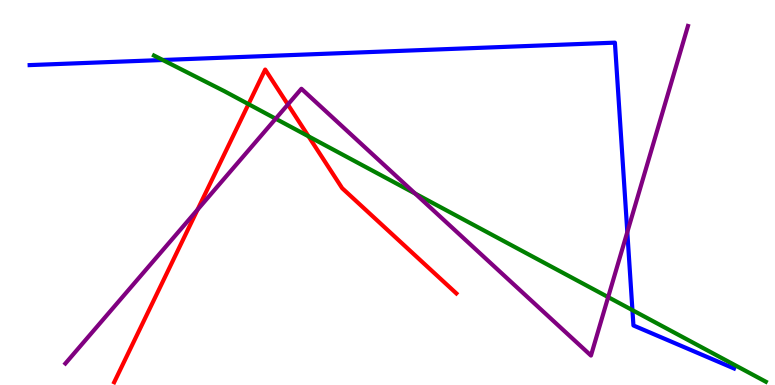[{'lines': ['blue', 'red'], 'intersections': []}, {'lines': ['green', 'red'], 'intersections': [{'x': 3.21, 'y': 7.3}, {'x': 3.98, 'y': 6.46}]}, {'lines': ['purple', 'red'], 'intersections': [{'x': 2.55, 'y': 4.55}, {'x': 3.71, 'y': 7.29}]}, {'lines': ['blue', 'green'], 'intersections': [{'x': 2.1, 'y': 8.44}, {'x': 8.16, 'y': 1.94}]}, {'lines': ['blue', 'purple'], 'intersections': [{'x': 8.09, 'y': 3.97}]}, {'lines': ['green', 'purple'], 'intersections': [{'x': 3.56, 'y': 6.92}, {'x': 5.36, 'y': 4.97}, {'x': 7.85, 'y': 2.28}]}]